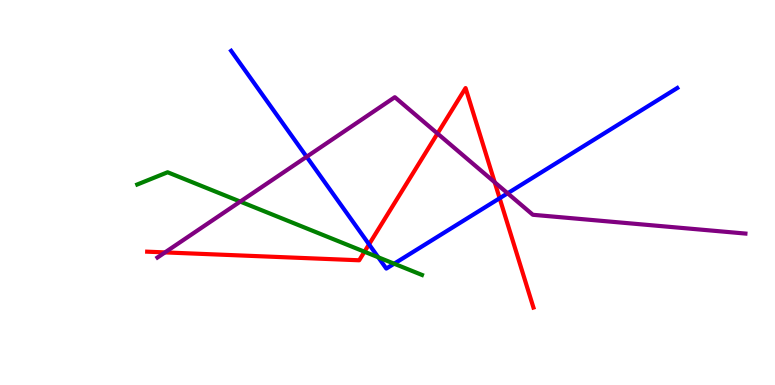[{'lines': ['blue', 'red'], 'intersections': [{'x': 4.76, 'y': 3.65}, {'x': 6.45, 'y': 4.85}]}, {'lines': ['green', 'red'], 'intersections': [{'x': 4.7, 'y': 3.46}]}, {'lines': ['purple', 'red'], 'intersections': [{'x': 2.13, 'y': 3.44}, {'x': 5.65, 'y': 6.53}, {'x': 6.38, 'y': 5.27}]}, {'lines': ['blue', 'green'], 'intersections': [{'x': 4.88, 'y': 3.32}, {'x': 5.09, 'y': 3.15}]}, {'lines': ['blue', 'purple'], 'intersections': [{'x': 3.96, 'y': 5.93}, {'x': 6.55, 'y': 4.98}]}, {'lines': ['green', 'purple'], 'intersections': [{'x': 3.1, 'y': 4.76}]}]